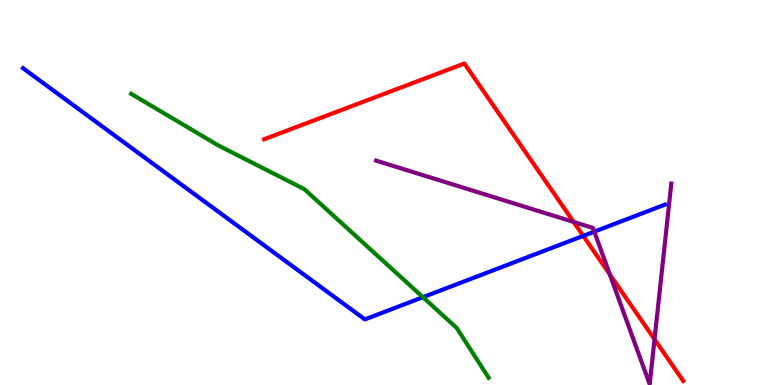[{'lines': ['blue', 'red'], 'intersections': [{'x': 7.53, 'y': 3.87}]}, {'lines': ['green', 'red'], 'intersections': []}, {'lines': ['purple', 'red'], 'intersections': [{'x': 7.4, 'y': 4.24}, {'x': 7.87, 'y': 2.87}, {'x': 8.45, 'y': 1.19}]}, {'lines': ['blue', 'green'], 'intersections': [{'x': 5.46, 'y': 2.28}]}, {'lines': ['blue', 'purple'], 'intersections': [{'x': 7.67, 'y': 3.98}]}, {'lines': ['green', 'purple'], 'intersections': []}]